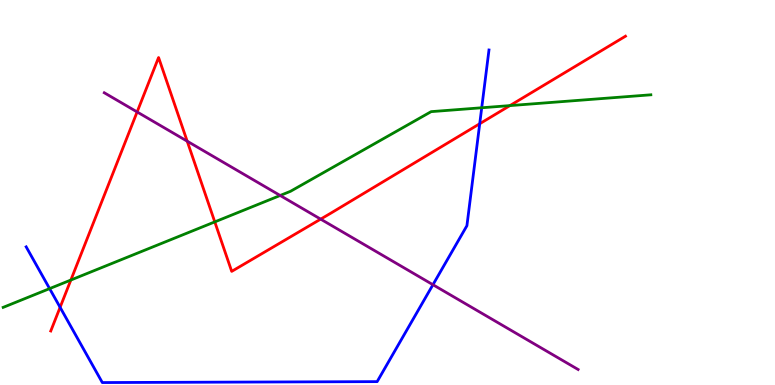[{'lines': ['blue', 'red'], 'intersections': [{'x': 0.776, 'y': 2.02}, {'x': 6.19, 'y': 6.79}]}, {'lines': ['green', 'red'], 'intersections': [{'x': 0.914, 'y': 2.73}, {'x': 2.77, 'y': 4.24}, {'x': 6.58, 'y': 7.26}]}, {'lines': ['purple', 'red'], 'intersections': [{'x': 1.77, 'y': 7.09}, {'x': 2.42, 'y': 6.33}, {'x': 4.14, 'y': 4.31}]}, {'lines': ['blue', 'green'], 'intersections': [{'x': 0.64, 'y': 2.5}, {'x': 6.22, 'y': 7.2}]}, {'lines': ['blue', 'purple'], 'intersections': [{'x': 5.59, 'y': 2.6}]}, {'lines': ['green', 'purple'], 'intersections': [{'x': 3.62, 'y': 4.92}]}]